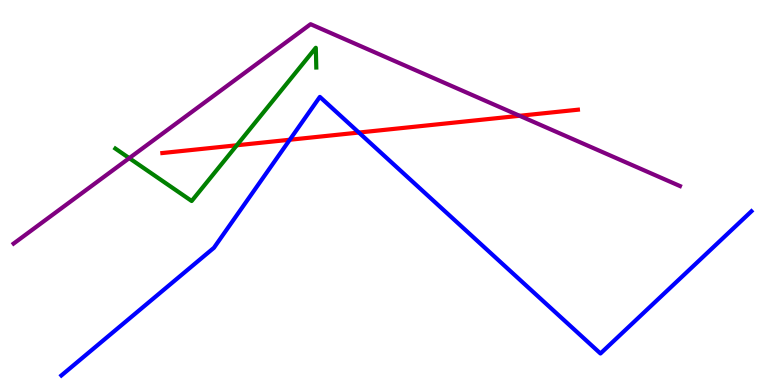[{'lines': ['blue', 'red'], 'intersections': [{'x': 3.74, 'y': 6.37}, {'x': 4.63, 'y': 6.56}]}, {'lines': ['green', 'red'], 'intersections': [{'x': 3.06, 'y': 6.23}]}, {'lines': ['purple', 'red'], 'intersections': [{'x': 6.7, 'y': 6.99}]}, {'lines': ['blue', 'green'], 'intersections': []}, {'lines': ['blue', 'purple'], 'intersections': []}, {'lines': ['green', 'purple'], 'intersections': [{'x': 1.67, 'y': 5.89}]}]